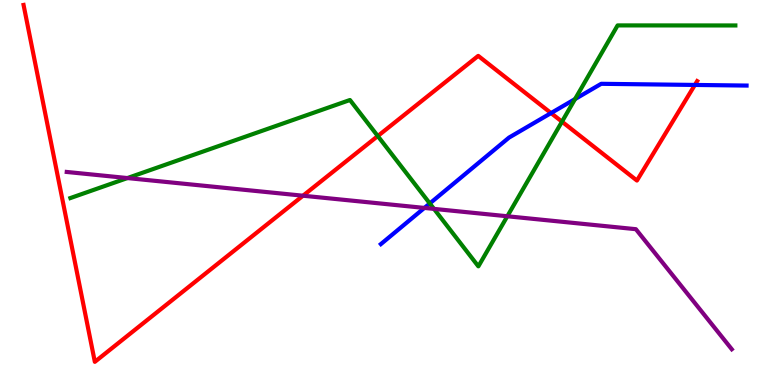[{'lines': ['blue', 'red'], 'intersections': [{'x': 7.11, 'y': 7.06}, {'x': 8.97, 'y': 7.79}]}, {'lines': ['green', 'red'], 'intersections': [{'x': 4.87, 'y': 6.47}, {'x': 7.25, 'y': 6.84}]}, {'lines': ['purple', 'red'], 'intersections': [{'x': 3.91, 'y': 4.92}]}, {'lines': ['blue', 'green'], 'intersections': [{'x': 5.55, 'y': 4.72}, {'x': 7.42, 'y': 7.43}]}, {'lines': ['blue', 'purple'], 'intersections': [{'x': 5.48, 'y': 4.6}]}, {'lines': ['green', 'purple'], 'intersections': [{'x': 1.64, 'y': 5.38}, {'x': 5.6, 'y': 4.57}, {'x': 6.55, 'y': 4.38}]}]